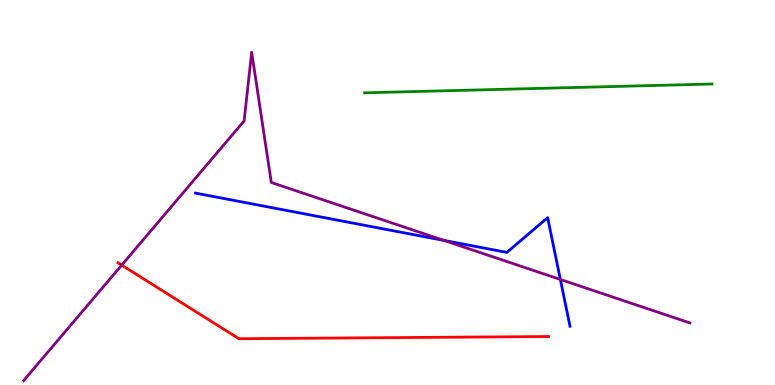[{'lines': ['blue', 'red'], 'intersections': []}, {'lines': ['green', 'red'], 'intersections': []}, {'lines': ['purple', 'red'], 'intersections': [{'x': 1.57, 'y': 3.11}]}, {'lines': ['blue', 'green'], 'intersections': []}, {'lines': ['blue', 'purple'], 'intersections': [{'x': 5.73, 'y': 3.76}, {'x': 7.23, 'y': 2.74}]}, {'lines': ['green', 'purple'], 'intersections': []}]